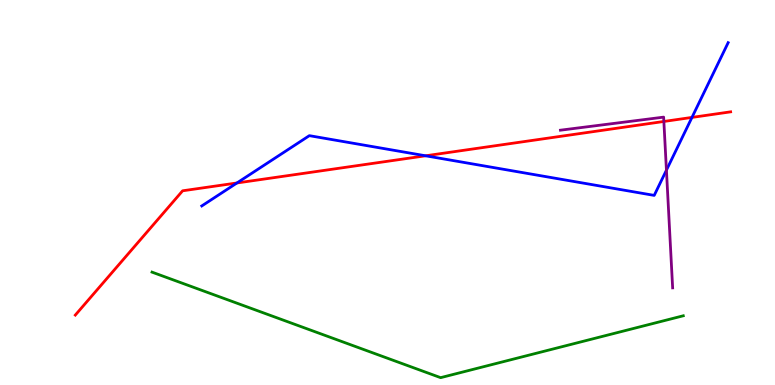[{'lines': ['blue', 'red'], 'intersections': [{'x': 3.06, 'y': 5.25}, {'x': 5.49, 'y': 5.95}, {'x': 8.93, 'y': 6.95}]}, {'lines': ['green', 'red'], 'intersections': []}, {'lines': ['purple', 'red'], 'intersections': [{'x': 8.57, 'y': 6.85}]}, {'lines': ['blue', 'green'], 'intersections': []}, {'lines': ['blue', 'purple'], 'intersections': [{'x': 8.6, 'y': 5.58}]}, {'lines': ['green', 'purple'], 'intersections': []}]